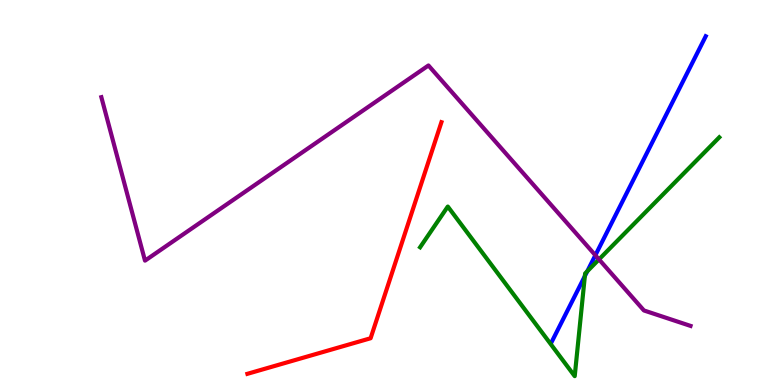[{'lines': ['blue', 'red'], 'intersections': []}, {'lines': ['green', 'red'], 'intersections': []}, {'lines': ['purple', 'red'], 'intersections': []}, {'lines': ['blue', 'green'], 'intersections': [{'x': 7.55, 'y': 2.83}, {'x': 7.58, 'y': 2.95}]}, {'lines': ['blue', 'purple'], 'intersections': [{'x': 7.68, 'y': 3.37}]}, {'lines': ['green', 'purple'], 'intersections': [{'x': 7.73, 'y': 3.26}]}]